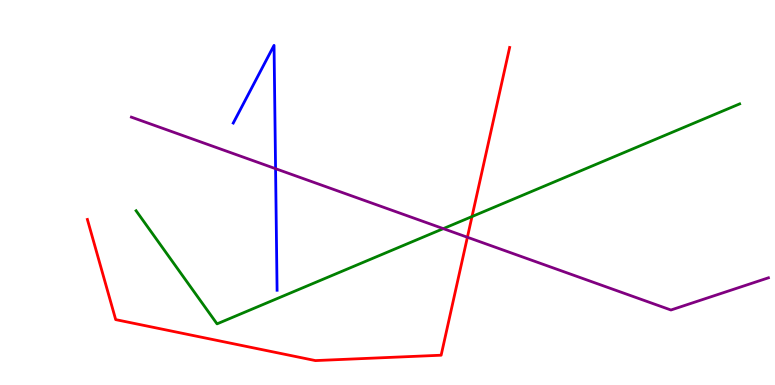[{'lines': ['blue', 'red'], 'intersections': []}, {'lines': ['green', 'red'], 'intersections': [{'x': 6.09, 'y': 4.38}]}, {'lines': ['purple', 'red'], 'intersections': [{'x': 6.03, 'y': 3.84}]}, {'lines': ['blue', 'green'], 'intersections': []}, {'lines': ['blue', 'purple'], 'intersections': [{'x': 3.56, 'y': 5.62}]}, {'lines': ['green', 'purple'], 'intersections': [{'x': 5.72, 'y': 4.06}]}]